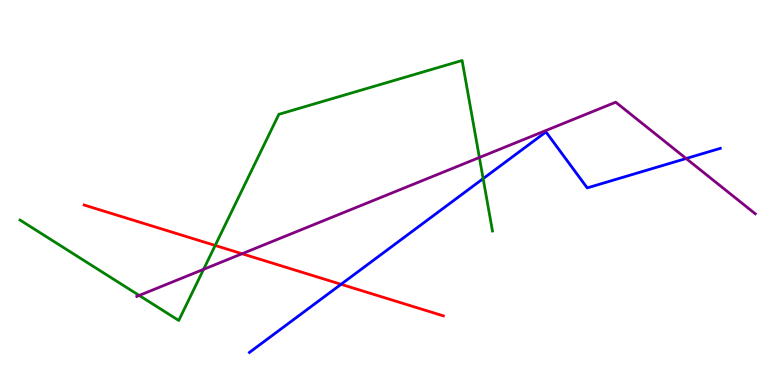[{'lines': ['blue', 'red'], 'intersections': [{'x': 4.4, 'y': 2.62}]}, {'lines': ['green', 'red'], 'intersections': [{'x': 2.78, 'y': 3.62}]}, {'lines': ['purple', 'red'], 'intersections': [{'x': 3.12, 'y': 3.41}]}, {'lines': ['blue', 'green'], 'intersections': [{'x': 6.23, 'y': 5.36}]}, {'lines': ['blue', 'purple'], 'intersections': [{'x': 8.85, 'y': 5.88}]}, {'lines': ['green', 'purple'], 'intersections': [{'x': 1.8, 'y': 2.33}, {'x': 2.63, 'y': 3.0}, {'x': 6.19, 'y': 5.91}]}]